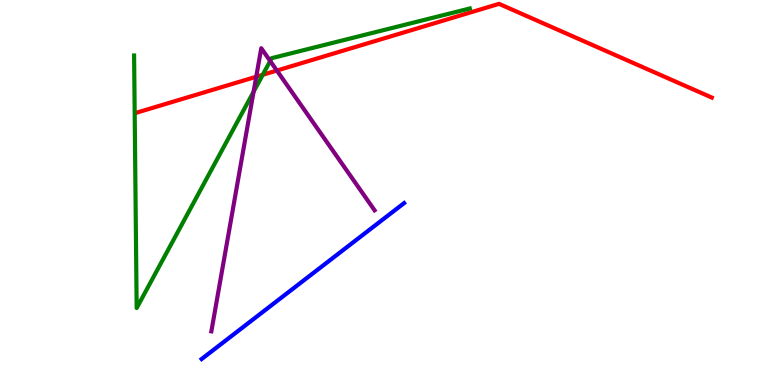[{'lines': ['blue', 'red'], 'intersections': []}, {'lines': ['green', 'red'], 'intersections': [{'x': 3.39, 'y': 8.06}]}, {'lines': ['purple', 'red'], 'intersections': [{'x': 3.31, 'y': 8.01}, {'x': 3.57, 'y': 8.17}]}, {'lines': ['blue', 'green'], 'intersections': []}, {'lines': ['blue', 'purple'], 'intersections': []}, {'lines': ['green', 'purple'], 'intersections': [{'x': 3.27, 'y': 7.62}, {'x': 3.49, 'y': 8.42}]}]